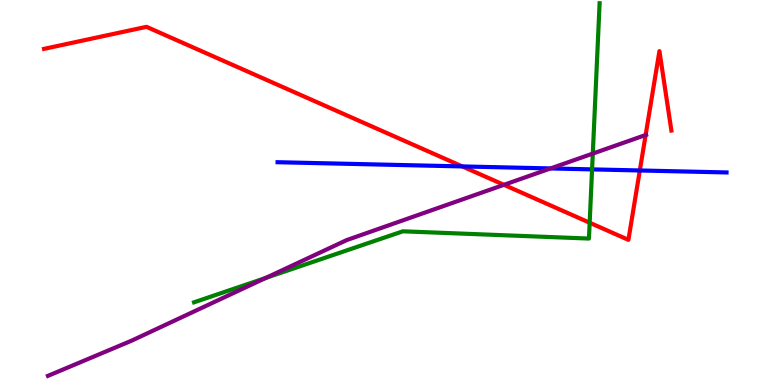[{'lines': ['blue', 'red'], 'intersections': [{'x': 5.97, 'y': 5.68}, {'x': 8.26, 'y': 5.57}]}, {'lines': ['green', 'red'], 'intersections': [{'x': 7.61, 'y': 4.22}]}, {'lines': ['purple', 'red'], 'intersections': [{'x': 6.5, 'y': 5.2}, {'x': 8.33, 'y': 6.49}]}, {'lines': ['blue', 'green'], 'intersections': [{'x': 7.64, 'y': 5.6}]}, {'lines': ['blue', 'purple'], 'intersections': [{'x': 7.1, 'y': 5.63}]}, {'lines': ['green', 'purple'], 'intersections': [{'x': 3.43, 'y': 2.78}, {'x': 7.65, 'y': 6.01}]}]